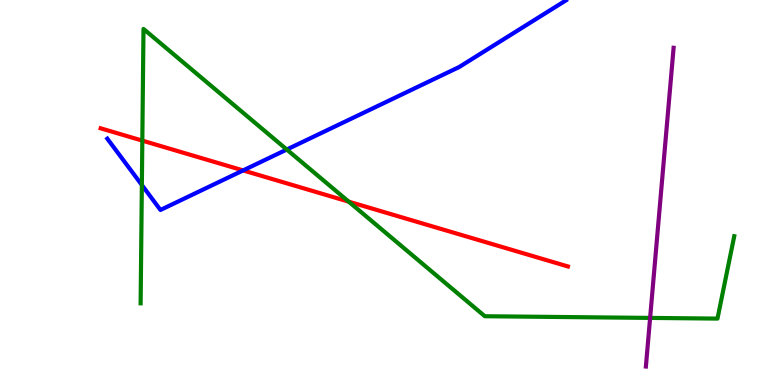[{'lines': ['blue', 'red'], 'intersections': [{'x': 3.14, 'y': 5.57}]}, {'lines': ['green', 'red'], 'intersections': [{'x': 1.84, 'y': 6.35}, {'x': 4.5, 'y': 4.76}]}, {'lines': ['purple', 'red'], 'intersections': []}, {'lines': ['blue', 'green'], 'intersections': [{'x': 1.83, 'y': 5.19}, {'x': 3.7, 'y': 6.12}]}, {'lines': ['blue', 'purple'], 'intersections': []}, {'lines': ['green', 'purple'], 'intersections': [{'x': 8.39, 'y': 1.74}]}]